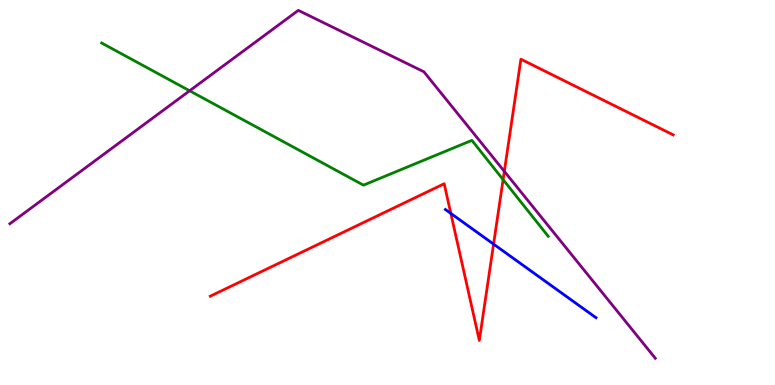[{'lines': ['blue', 'red'], 'intersections': [{'x': 5.82, 'y': 4.46}, {'x': 6.37, 'y': 3.66}]}, {'lines': ['green', 'red'], 'intersections': [{'x': 6.49, 'y': 5.33}]}, {'lines': ['purple', 'red'], 'intersections': [{'x': 6.51, 'y': 5.55}]}, {'lines': ['blue', 'green'], 'intersections': []}, {'lines': ['blue', 'purple'], 'intersections': []}, {'lines': ['green', 'purple'], 'intersections': [{'x': 2.45, 'y': 7.64}]}]